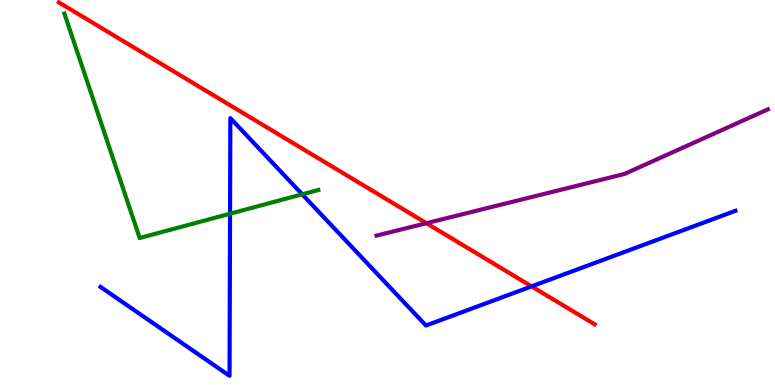[{'lines': ['blue', 'red'], 'intersections': [{'x': 6.86, 'y': 2.56}]}, {'lines': ['green', 'red'], 'intersections': []}, {'lines': ['purple', 'red'], 'intersections': [{'x': 5.5, 'y': 4.2}]}, {'lines': ['blue', 'green'], 'intersections': [{'x': 2.97, 'y': 4.45}, {'x': 3.9, 'y': 4.95}]}, {'lines': ['blue', 'purple'], 'intersections': []}, {'lines': ['green', 'purple'], 'intersections': []}]